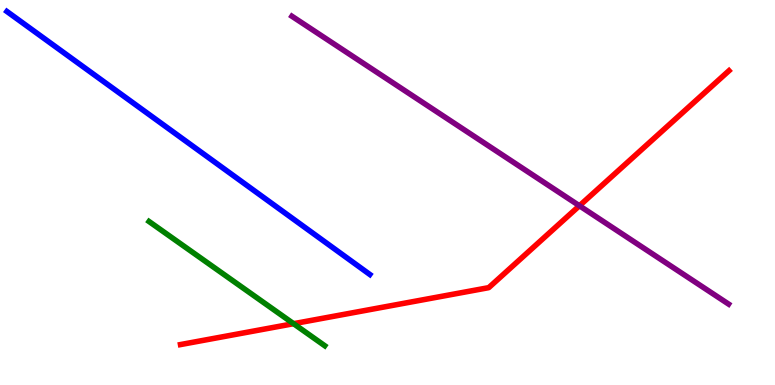[{'lines': ['blue', 'red'], 'intersections': []}, {'lines': ['green', 'red'], 'intersections': [{'x': 3.79, 'y': 1.59}]}, {'lines': ['purple', 'red'], 'intersections': [{'x': 7.48, 'y': 4.66}]}, {'lines': ['blue', 'green'], 'intersections': []}, {'lines': ['blue', 'purple'], 'intersections': []}, {'lines': ['green', 'purple'], 'intersections': []}]